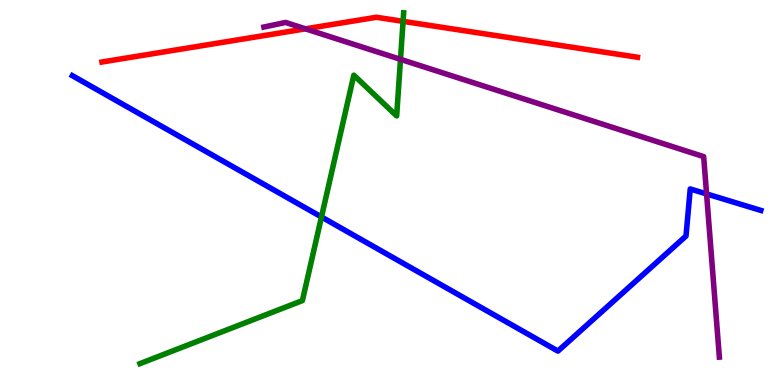[{'lines': ['blue', 'red'], 'intersections': []}, {'lines': ['green', 'red'], 'intersections': [{'x': 5.2, 'y': 9.45}]}, {'lines': ['purple', 'red'], 'intersections': [{'x': 3.94, 'y': 9.25}]}, {'lines': ['blue', 'green'], 'intersections': [{'x': 4.15, 'y': 4.36}]}, {'lines': ['blue', 'purple'], 'intersections': [{'x': 9.12, 'y': 4.96}]}, {'lines': ['green', 'purple'], 'intersections': [{'x': 5.17, 'y': 8.46}]}]